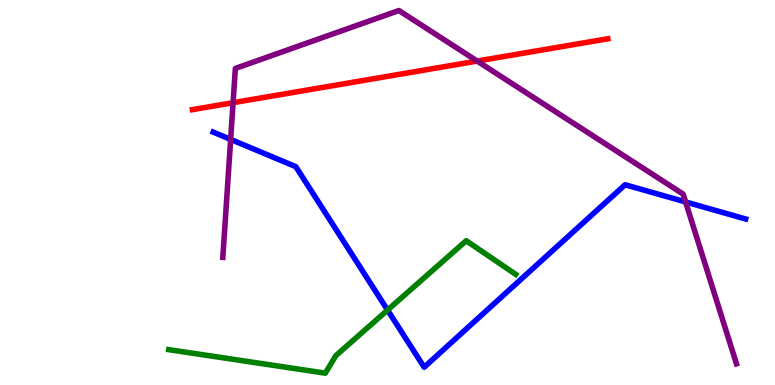[{'lines': ['blue', 'red'], 'intersections': []}, {'lines': ['green', 'red'], 'intersections': []}, {'lines': ['purple', 'red'], 'intersections': [{'x': 3.01, 'y': 7.33}, {'x': 6.16, 'y': 8.41}]}, {'lines': ['blue', 'green'], 'intersections': [{'x': 5.0, 'y': 1.95}]}, {'lines': ['blue', 'purple'], 'intersections': [{'x': 2.98, 'y': 6.38}, {'x': 8.85, 'y': 4.75}]}, {'lines': ['green', 'purple'], 'intersections': []}]